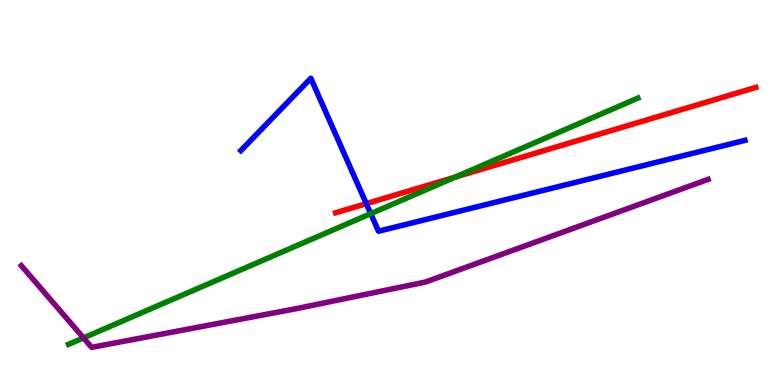[{'lines': ['blue', 'red'], 'intersections': [{'x': 4.73, 'y': 4.71}]}, {'lines': ['green', 'red'], 'intersections': [{'x': 5.87, 'y': 5.4}]}, {'lines': ['purple', 'red'], 'intersections': []}, {'lines': ['blue', 'green'], 'intersections': [{'x': 4.78, 'y': 4.45}]}, {'lines': ['blue', 'purple'], 'intersections': []}, {'lines': ['green', 'purple'], 'intersections': [{'x': 1.08, 'y': 1.22}]}]